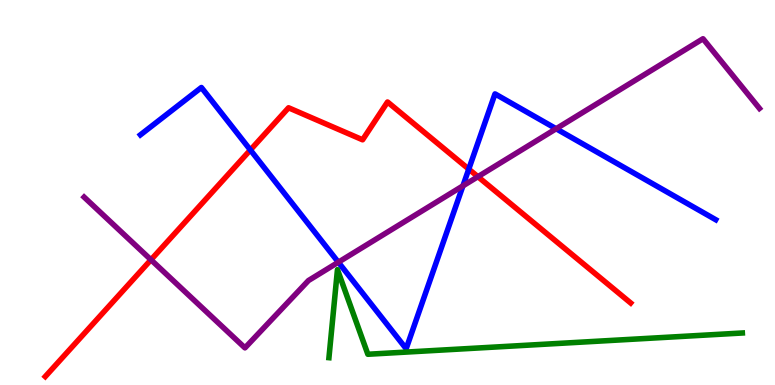[{'lines': ['blue', 'red'], 'intersections': [{'x': 3.23, 'y': 6.1}, {'x': 6.05, 'y': 5.61}]}, {'lines': ['green', 'red'], 'intersections': []}, {'lines': ['purple', 'red'], 'intersections': [{'x': 1.95, 'y': 3.25}, {'x': 6.17, 'y': 5.41}]}, {'lines': ['blue', 'green'], 'intersections': []}, {'lines': ['blue', 'purple'], 'intersections': [{'x': 4.37, 'y': 3.19}, {'x': 5.97, 'y': 5.17}, {'x': 7.18, 'y': 6.66}]}, {'lines': ['green', 'purple'], 'intersections': []}]